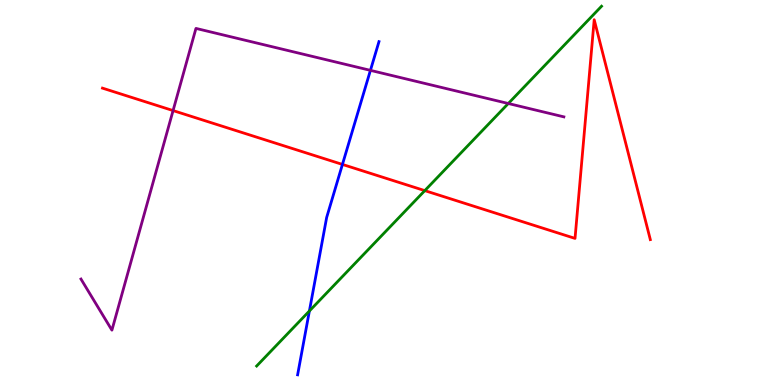[{'lines': ['blue', 'red'], 'intersections': [{'x': 4.42, 'y': 5.73}]}, {'lines': ['green', 'red'], 'intersections': [{'x': 5.48, 'y': 5.05}]}, {'lines': ['purple', 'red'], 'intersections': [{'x': 2.23, 'y': 7.13}]}, {'lines': ['blue', 'green'], 'intersections': [{'x': 3.99, 'y': 1.92}]}, {'lines': ['blue', 'purple'], 'intersections': [{'x': 4.78, 'y': 8.17}]}, {'lines': ['green', 'purple'], 'intersections': [{'x': 6.56, 'y': 7.31}]}]